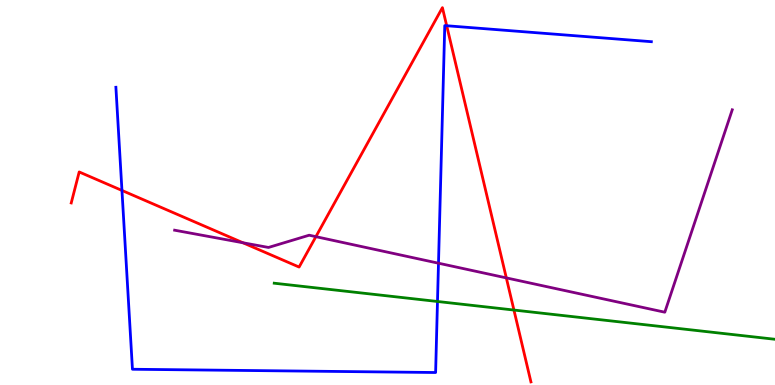[{'lines': ['blue', 'red'], 'intersections': [{'x': 1.57, 'y': 5.05}, {'x': 5.76, 'y': 9.33}]}, {'lines': ['green', 'red'], 'intersections': [{'x': 6.63, 'y': 1.95}]}, {'lines': ['purple', 'red'], 'intersections': [{'x': 3.13, 'y': 3.69}, {'x': 4.08, 'y': 3.85}, {'x': 6.53, 'y': 2.78}]}, {'lines': ['blue', 'green'], 'intersections': [{'x': 5.64, 'y': 2.17}]}, {'lines': ['blue', 'purple'], 'intersections': [{'x': 5.66, 'y': 3.16}]}, {'lines': ['green', 'purple'], 'intersections': []}]